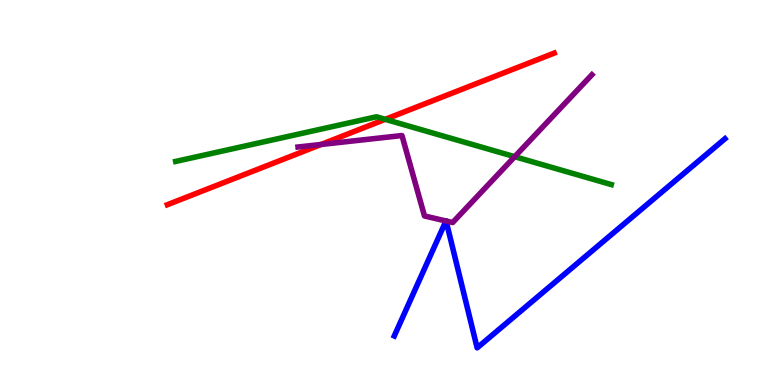[{'lines': ['blue', 'red'], 'intersections': []}, {'lines': ['green', 'red'], 'intersections': [{'x': 4.97, 'y': 6.9}]}, {'lines': ['purple', 'red'], 'intersections': [{'x': 4.14, 'y': 6.25}]}, {'lines': ['blue', 'green'], 'intersections': []}, {'lines': ['blue', 'purple'], 'intersections': [{'x': 5.75, 'y': 4.26}, {'x': 5.76, 'y': 4.26}]}, {'lines': ['green', 'purple'], 'intersections': [{'x': 6.64, 'y': 5.93}]}]